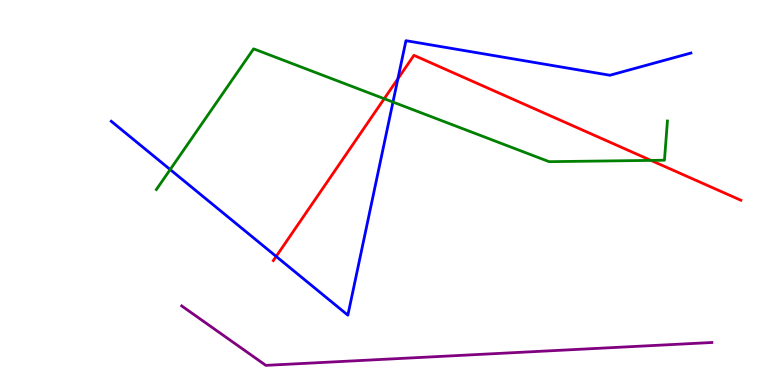[{'lines': ['blue', 'red'], 'intersections': [{'x': 3.56, 'y': 3.34}, {'x': 5.13, 'y': 7.95}]}, {'lines': ['green', 'red'], 'intersections': [{'x': 4.96, 'y': 7.44}, {'x': 8.4, 'y': 5.83}]}, {'lines': ['purple', 'red'], 'intersections': []}, {'lines': ['blue', 'green'], 'intersections': [{'x': 2.2, 'y': 5.6}, {'x': 5.07, 'y': 7.35}]}, {'lines': ['blue', 'purple'], 'intersections': []}, {'lines': ['green', 'purple'], 'intersections': []}]